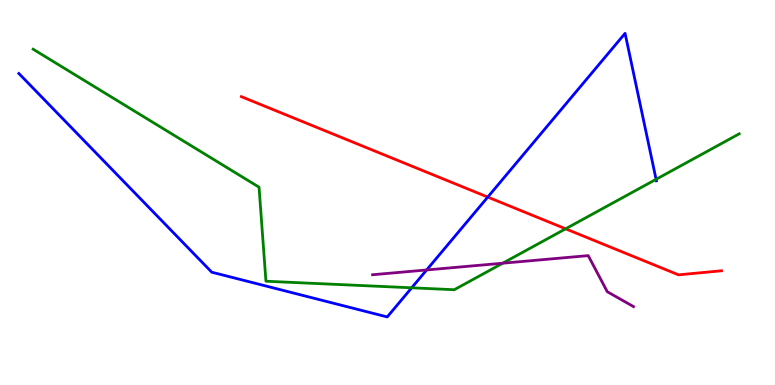[{'lines': ['blue', 'red'], 'intersections': [{'x': 6.29, 'y': 4.88}]}, {'lines': ['green', 'red'], 'intersections': [{'x': 7.3, 'y': 4.06}]}, {'lines': ['purple', 'red'], 'intersections': []}, {'lines': ['blue', 'green'], 'intersections': [{'x': 5.31, 'y': 2.52}, {'x': 8.47, 'y': 5.34}]}, {'lines': ['blue', 'purple'], 'intersections': [{'x': 5.51, 'y': 2.99}]}, {'lines': ['green', 'purple'], 'intersections': [{'x': 6.49, 'y': 3.16}]}]